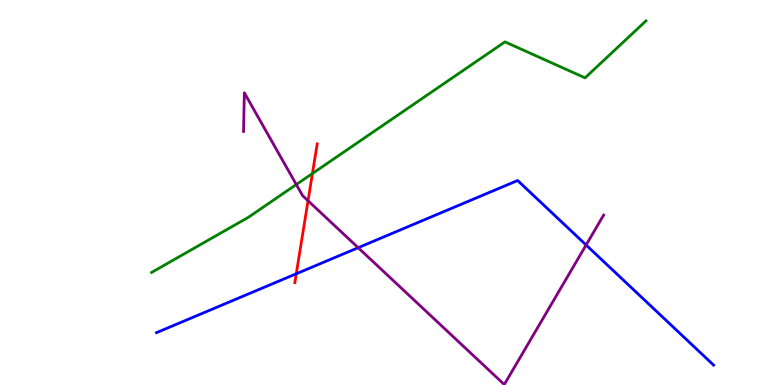[{'lines': ['blue', 'red'], 'intersections': [{'x': 3.82, 'y': 2.89}]}, {'lines': ['green', 'red'], 'intersections': [{'x': 4.03, 'y': 5.49}]}, {'lines': ['purple', 'red'], 'intersections': [{'x': 3.97, 'y': 4.79}]}, {'lines': ['blue', 'green'], 'intersections': []}, {'lines': ['blue', 'purple'], 'intersections': [{'x': 4.62, 'y': 3.57}, {'x': 7.56, 'y': 3.64}]}, {'lines': ['green', 'purple'], 'intersections': [{'x': 3.82, 'y': 5.21}]}]